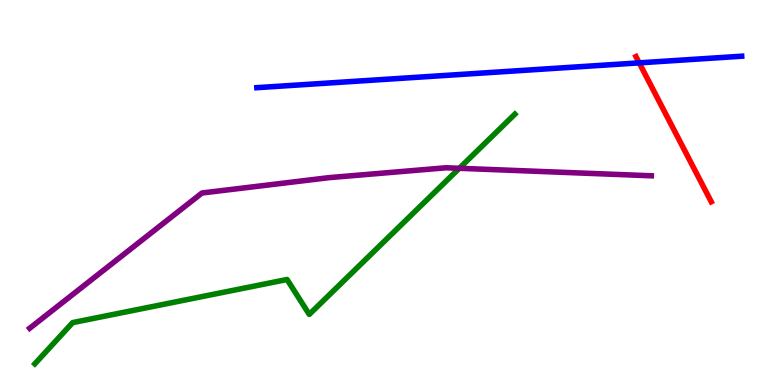[{'lines': ['blue', 'red'], 'intersections': [{'x': 8.25, 'y': 8.37}]}, {'lines': ['green', 'red'], 'intersections': []}, {'lines': ['purple', 'red'], 'intersections': []}, {'lines': ['blue', 'green'], 'intersections': []}, {'lines': ['blue', 'purple'], 'intersections': []}, {'lines': ['green', 'purple'], 'intersections': [{'x': 5.93, 'y': 5.63}]}]